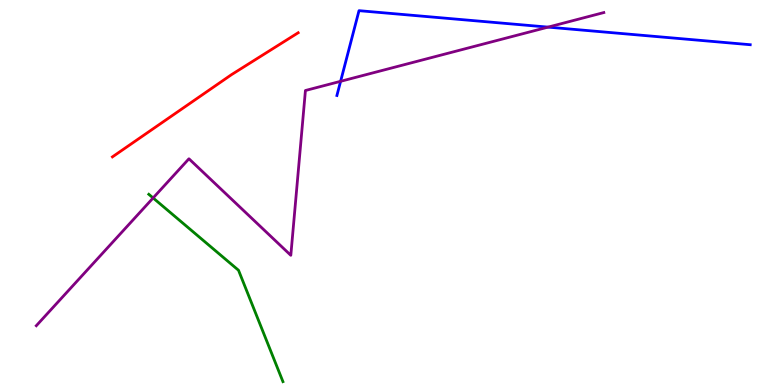[{'lines': ['blue', 'red'], 'intersections': []}, {'lines': ['green', 'red'], 'intersections': []}, {'lines': ['purple', 'red'], 'intersections': []}, {'lines': ['blue', 'green'], 'intersections': []}, {'lines': ['blue', 'purple'], 'intersections': [{'x': 4.39, 'y': 7.89}, {'x': 7.07, 'y': 9.3}]}, {'lines': ['green', 'purple'], 'intersections': [{'x': 1.98, 'y': 4.86}]}]